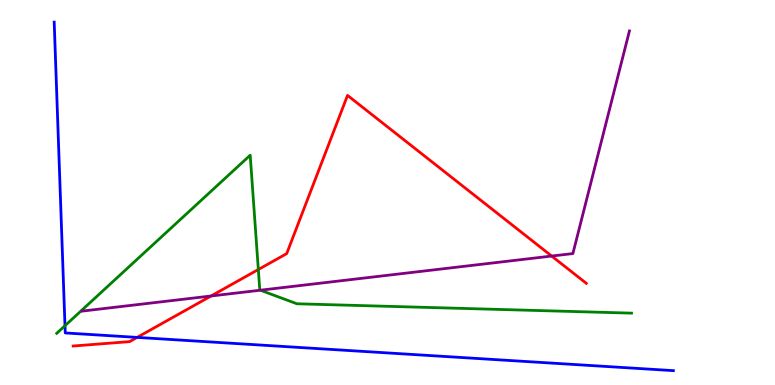[{'lines': ['blue', 'red'], 'intersections': [{'x': 1.77, 'y': 1.24}]}, {'lines': ['green', 'red'], 'intersections': [{'x': 3.33, 'y': 3.0}]}, {'lines': ['purple', 'red'], 'intersections': [{'x': 2.72, 'y': 2.31}, {'x': 7.12, 'y': 3.35}]}, {'lines': ['blue', 'green'], 'intersections': [{'x': 0.839, 'y': 1.54}]}, {'lines': ['blue', 'purple'], 'intersections': []}, {'lines': ['green', 'purple'], 'intersections': [{'x': 3.36, 'y': 2.46}]}]